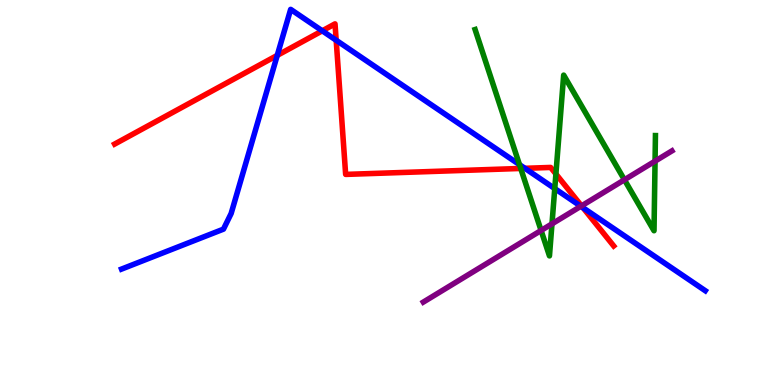[{'lines': ['blue', 'red'], 'intersections': [{'x': 3.58, 'y': 8.56}, {'x': 4.16, 'y': 9.2}, {'x': 4.34, 'y': 8.95}, {'x': 6.77, 'y': 5.63}, {'x': 7.52, 'y': 4.6}]}, {'lines': ['green', 'red'], 'intersections': [{'x': 6.72, 'y': 5.62}, {'x': 7.17, 'y': 5.48}]}, {'lines': ['purple', 'red'], 'intersections': [{'x': 7.5, 'y': 4.65}]}, {'lines': ['blue', 'green'], 'intersections': [{'x': 6.7, 'y': 5.72}, {'x': 7.16, 'y': 5.1}]}, {'lines': ['blue', 'purple'], 'intersections': [{'x': 7.49, 'y': 4.64}]}, {'lines': ['green', 'purple'], 'intersections': [{'x': 6.98, 'y': 4.01}, {'x': 7.12, 'y': 4.19}, {'x': 8.06, 'y': 5.33}, {'x': 8.45, 'y': 5.81}]}]